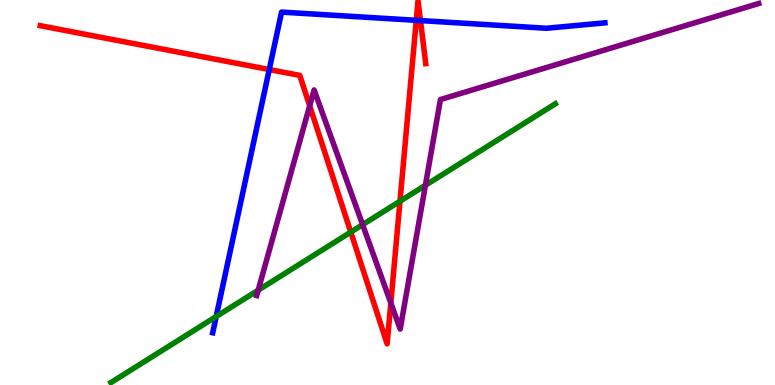[{'lines': ['blue', 'red'], 'intersections': [{'x': 3.47, 'y': 8.19}, {'x': 5.37, 'y': 9.47}, {'x': 5.43, 'y': 9.47}]}, {'lines': ['green', 'red'], 'intersections': [{'x': 4.53, 'y': 3.97}, {'x': 5.16, 'y': 4.77}]}, {'lines': ['purple', 'red'], 'intersections': [{'x': 4.0, 'y': 7.25}, {'x': 5.04, 'y': 2.13}]}, {'lines': ['blue', 'green'], 'intersections': [{'x': 2.79, 'y': 1.78}]}, {'lines': ['blue', 'purple'], 'intersections': []}, {'lines': ['green', 'purple'], 'intersections': [{'x': 3.33, 'y': 2.46}, {'x': 4.68, 'y': 4.16}, {'x': 5.49, 'y': 5.19}]}]